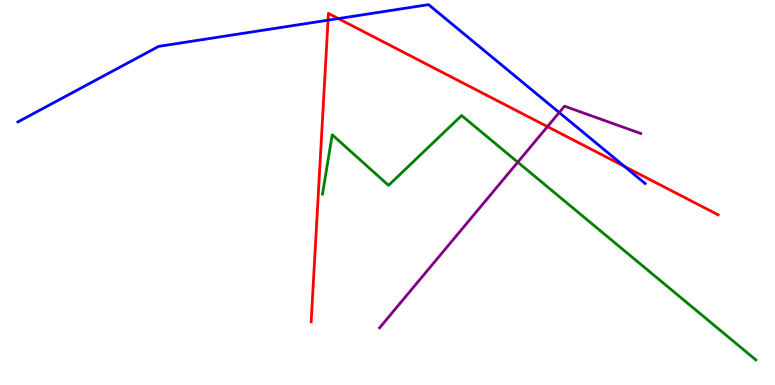[{'lines': ['blue', 'red'], 'intersections': [{'x': 4.23, 'y': 9.48}, {'x': 4.37, 'y': 9.52}, {'x': 8.06, 'y': 5.68}]}, {'lines': ['green', 'red'], 'intersections': []}, {'lines': ['purple', 'red'], 'intersections': [{'x': 7.06, 'y': 6.71}]}, {'lines': ['blue', 'green'], 'intersections': []}, {'lines': ['blue', 'purple'], 'intersections': [{'x': 7.22, 'y': 7.08}]}, {'lines': ['green', 'purple'], 'intersections': [{'x': 6.68, 'y': 5.79}]}]